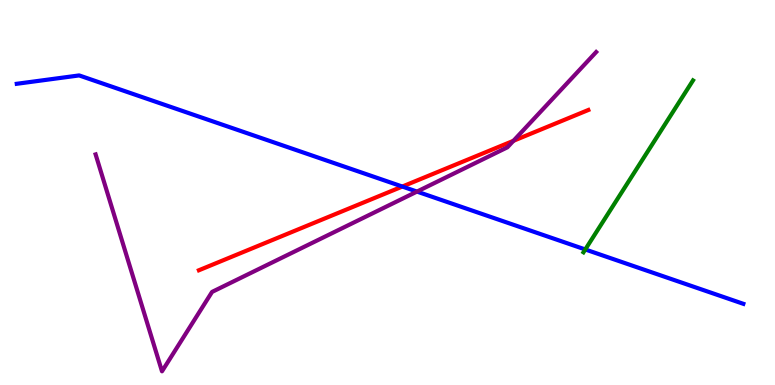[{'lines': ['blue', 'red'], 'intersections': [{'x': 5.19, 'y': 5.15}]}, {'lines': ['green', 'red'], 'intersections': []}, {'lines': ['purple', 'red'], 'intersections': [{'x': 6.62, 'y': 6.34}]}, {'lines': ['blue', 'green'], 'intersections': [{'x': 7.55, 'y': 3.52}]}, {'lines': ['blue', 'purple'], 'intersections': [{'x': 5.38, 'y': 5.02}]}, {'lines': ['green', 'purple'], 'intersections': []}]